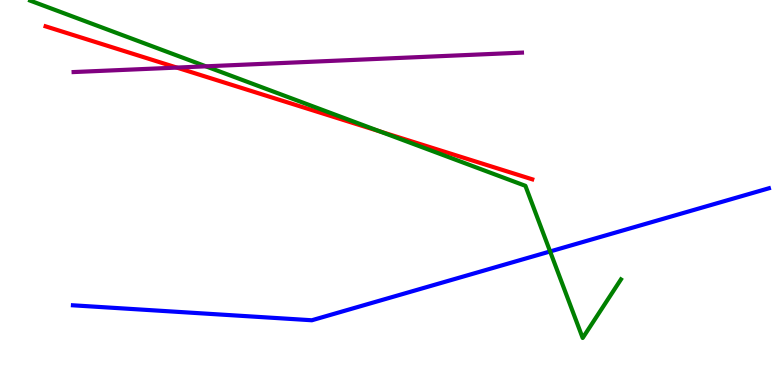[{'lines': ['blue', 'red'], 'intersections': []}, {'lines': ['green', 'red'], 'intersections': [{'x': 4.9, 'y': 6.58}]}, {'lines': ['purple', 'red'], 'intersections': [{'x': 2.28, 'y': 8.24}]}, {'lines': ['blue', 'green'], 'intersections': [{'x': 7.1, 'y': 3.47}]}, {'lines': ['blue', 'purple'], 'intersections': []}, {'lines': ['green', 'purple'], 'intersections': [{'x': 2.66, 'y': 8.28}]}]